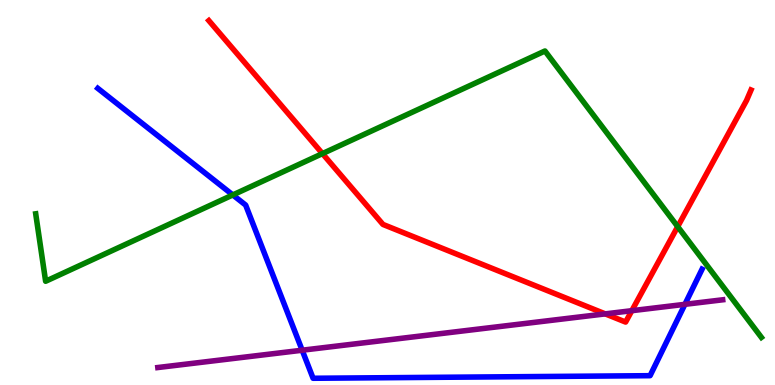[{'lines': ['blue', 'red'], 'intersections': []}, {'lines': ['green', 'red'], 'intersections': [{'x': 4.16, 'y': 6.01}, {'x': 8.74, 'y': 4.11}]}, {'lines': ['purple', 'red'], 'intersections': [{'x': 7.81, 'y': 1.85}, {'x': 8.15, 'y': 1.93}]}, {'lines': ['blue', 'green'], 'intersections': [{'x': 3.0, 'y': 4.94}]}, {'lines': ['blue', 'purple'], 'intersections': [{'x': 3.9, 'y': 0.903}, {'x': 8.84, 'y': 2.1}]}, {'lines': ['green', 'purple'], 'intersections': []}]